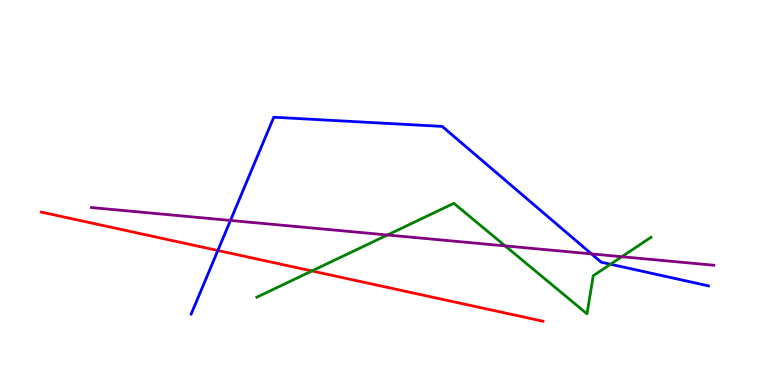[{'lines': ['blue', 'red'], 'intersections': [{'x': 2.81, 'y': 3.49}]}, {'lines': ['green', 'red'], 'intersections': [{'x': 4.02, 'y': 2.96}]}, {'lines': ['purple', 'red'], 'intersections': []}, {'lines': ['blue', 'green'], 'intersections': [{'x': 7.88, 'y': 3.14}]}, {'lines': ['blue', 'purple'], 'intersections': [{'x': 2.97, 'y': 4.27}, {'x': 7.63, 'y': 3.41}]}, {'lines': ['green', 'purple'], 'intersections': [{'x': 5.0, 'y': 3.9}, {'x': 6.52, 'y': 3.61}, {'x': 8.02, 'y': 3.33}]}]